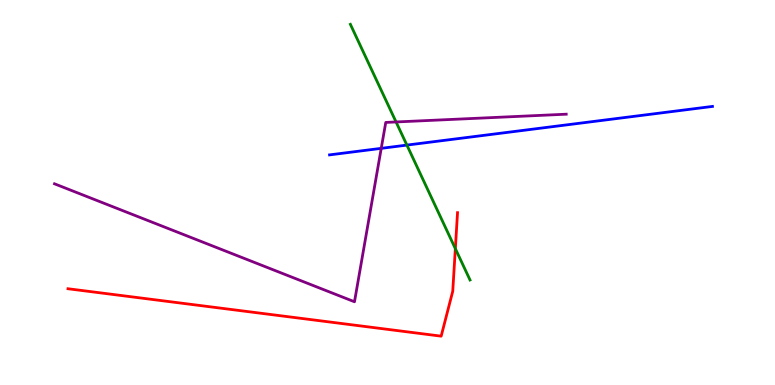[{'lines': ['blue', 'red'], 'intersections': []}, {'lines': ['green', 'red'], 'intersections': [{'x': 5.88, 'y': 3.54}]}, {'lines': ['purple', 'red'], 'intersections': []}, {'lines': ['blue', 'green'], 'intersections': [{'x': 5.25, 'y': 6.23}]}, {'lines': ['blue', 'purple'], 'intersections': [{'x': 4.92, 'y': 6.15}]}, {'lines': ['green', 'purple'], 'intersections': [{'x': 5.11, 'y': 6.83}]}]